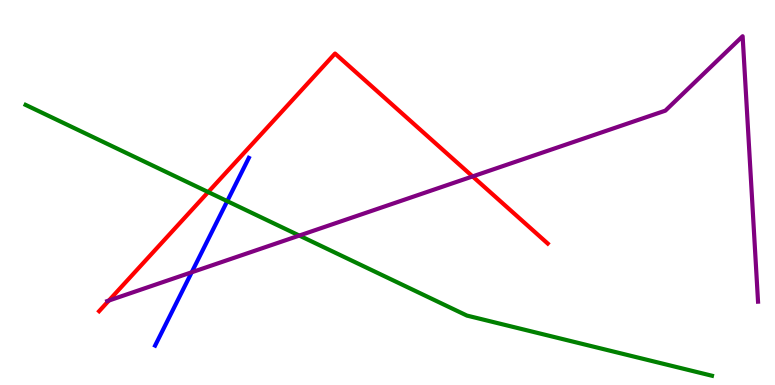[{'lines': ['blue', 'red'], 'intersections': []}, {'lines': ['green', 'red'], 'intersections': [{'x': 2.69, 'y': 5.01}]}, {'lines': ['purple', 'red'], 'intersections': [{'x': 1.4, 'y': 2.19}, {'x': 6.1, 'y': 5.42}]}, {'lines': ['blue', 'green'], 'intersections': [{'x': 2.93, 'y': 4.78}]}, {'lines': ['blue', 'purple'], 'intersections': [{'x': 2.47, 'y': 2.93}]}, {'lines': ['green', 'purple'], 'intersections': [{'x': 3.86, 'y': 3.88}]}]